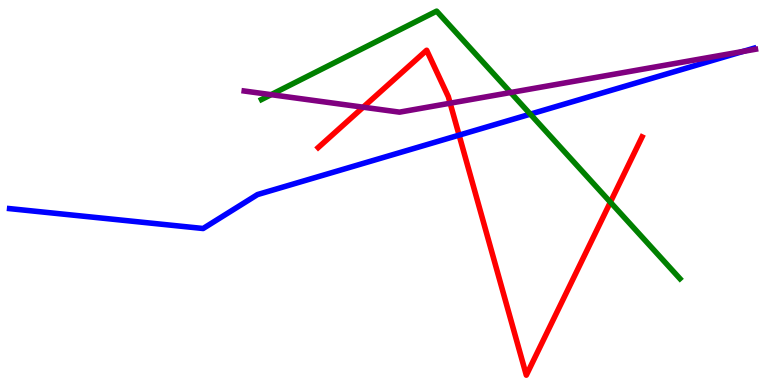[{'lines': ['blue', 'red'], 'intersections': [{'x': 5.92, 'y': 6.49}]}, {'lines': ['green', 'red'], 'intersections': [{'x': 7.88, 'y': 4.75}]}, {'lines': ['purple', 'red'], 'intersections': [{'x': 4.69, 'y': 7.22}, {'x': 5.81, 'y': 7.32}]}, {'lines': ['blue', 'green'], 'intersections': [{'x': 6.84, 'y': 7.04}]}, {'lines': ['blue', 'purple'], 'intersections': [{'x': 9.59, 'y': 8.66}]}, {'lines': ['green', 'purple'], 'intersections': [{'x': 3.5, 'y': 7.54}, {'x': 6.59, 'y': 7.6}]}]